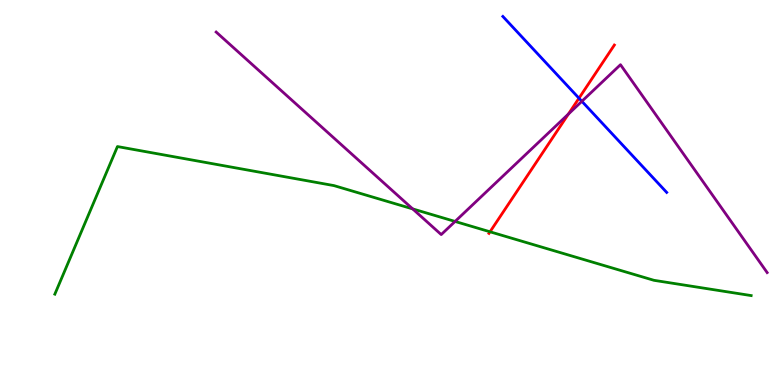[{'lines': ['blue', 'red'], 'intersections': [{'x': 7.47, 'y': 7.45}]}, {'lines': ['green', 'red'], 'intersections': [{'x': 6.32, 'y': 3.98}]}, {'lines': ['purple', 'red'], 'intersections': [{'x': 7.33, 'y': 7.04}]}, {'lines': ['blue', 'green'], 'intersections': []}, {'lines': ['blue', 'purple'], 'intersections': [{'x': 7.51, 'y': 7.37}]}, {'lines': ['green', 'purple'], 'intersections': [{'x': 5.32, 'y': 4.57}, {'x': 5.87, 'y': 4.25}]}]